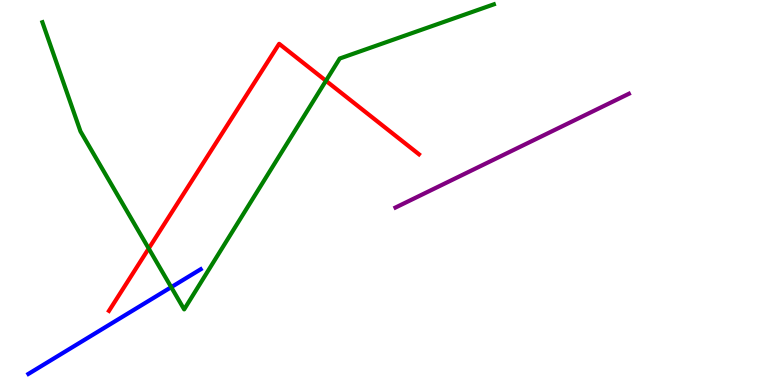[{'lines': ['blue', 'red'], 'intersections': []}, {'lines': ['green', 'red'], 'intersections': [{'x': 1.92, 'y': 3.55}, {'x': 4.21, 'y': 7.9}]}, {'lines': ['purple', 'red'], 'intersections': []}, {'lines': ['blue', 'green'], 'intersections': [{'x': 2.21, 'y': 2.54}]}, {'lines': ['blue', 'purple'], 'intersections': []}, {'lines': ['green', 'purple'], 'intersections': []}]